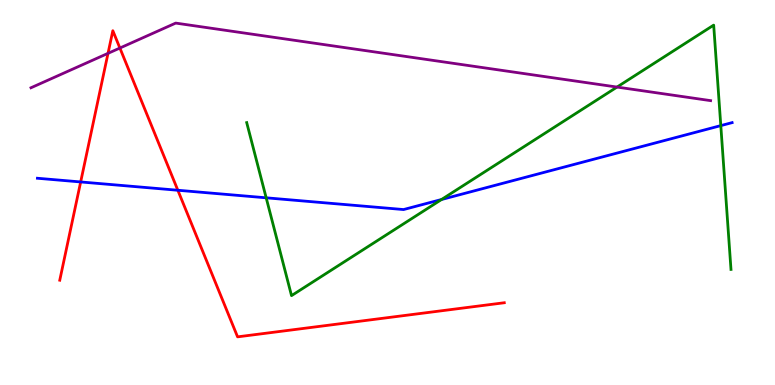[{'lines': ['blue', 'red'], 'intersections': [{'x': 1.04, 'y': 5.27}, {'x': 2.29, 'y': 5.06}]}, {'lines': ['green', 'red'], 'intersections': []}, {'lines': ['purple', 'red'], 'intersections': [{'x': 1.39, 'y': 8.61}, {'x': 1.55, 'y': 8.75}]}, {'lines': ['blue', 'green'], 'intersections': [{'x': 3.43, 'y': 4.86}, {'x': 5.7, 'y': 4.82}, {'x': 9.3, 'y': 6.74}]}, {'lines': ['blue', 'purple'], 'intersections': []}, {'lines': ['green', 'purple'], 'intersections': [{'x': 7.96, 'y': 7.74}]}]